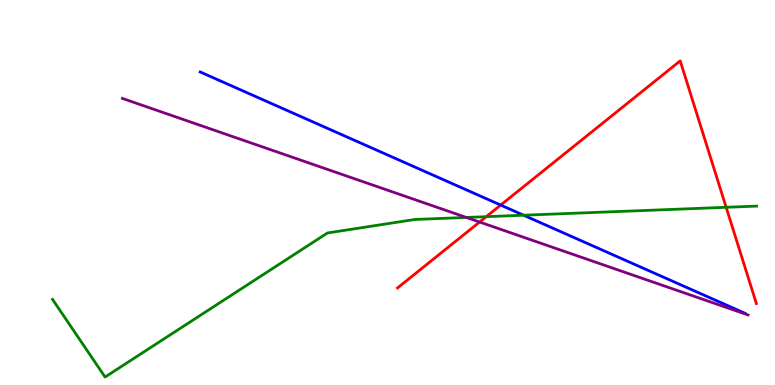[{'lines': ['blue', 'red'], 'intersections': [{'x': 6.46, 'y': 4.67}]}, {'lines': ['green', 'red'], 'intersections': [{'x': 6.27, 'y': 4.37}, {'x': 9.37, 'y': 4.62}]}, {'lines': ['purple', 'red'], 'intersections': [{'x': 6.19, 'y': 4.23}]}, {'lines': ['blue', 'green'], 'intersections': [{'x': 6.76, 'y': 4.41}]}, {'lines': ['blue', 'purple'], 'intersections': []}, {'lines': ['green', 'purple'], 'intersections': [{'x': 6.02, 'y': 4.35}]}]